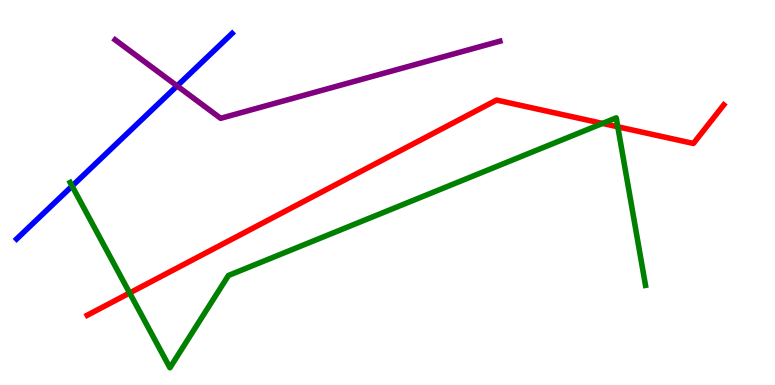[{'lines': ['blue', 'red'], 'intersections': []}, {'lines': ['green', 'red'], 'intersections': [{'x': 1.67, 'y': 2.39}, {'x': 7.77, 'y': 6.79}, {'x': 7.97, 'y': 6.71}]}, {'lines': ['purple', 'red'], 'intersections': []}, {'lines': ['blue', 'green'], 'intersections': [{'x': 0.93, 'y': 5.17}]}, {'lines': ['blue', 'purple'], 'intersections': [{'x': 2.29, 'y': 7.77}]}, {'lines': ['green', 'purple'], 'intersections': []}]